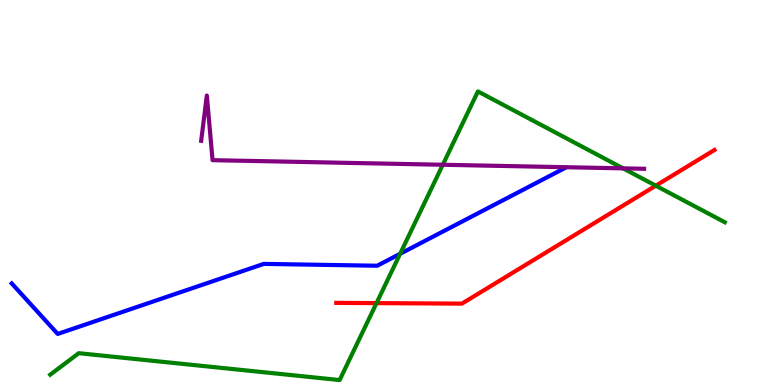[{'lines': ['blue', 'red'], 'intersections': []}, {'lines': ['green', 'red'], 'intersections': [{'x': 4.86, 'y': 2.13}, {'x': 8.46, 'y': 5.18}]}, {'lines': ['purple', 'red'], 'intersections': []}, {'lines': ['blue', 'green'], 'intersections': [{'x': 5.16, 'y': 3.41}]}, {'lines': ['blue', 'purple'], 'intersections': []}, {'lines': ['green', 'purple'], 'intersections': [{'x': 5.71, 'y': 5.72}, {'x': 8.04, 'y': 5.63}]}]